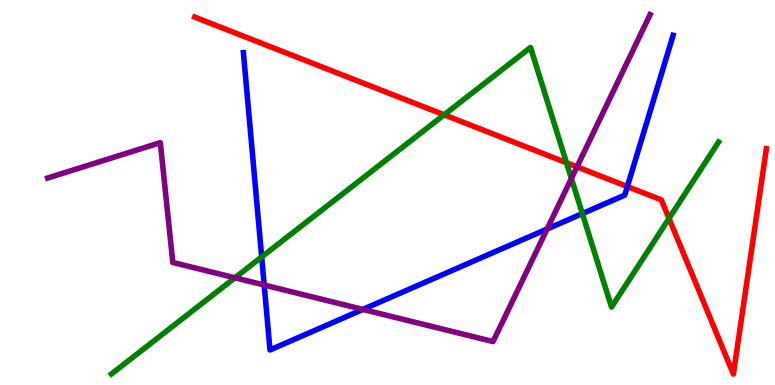[{'lines': ['blue', 'red'], 'intersections': [{'x': 8.09, 'y': 5.15}]}, {'lines': ['green', 'red'], 'intersections': [{'x': 5.73, 'y': 7.02}, {'x': 7.31, 'y': 5.77}, {'x': 8.63, 'y': 4.33}]}, {'lines': ['purple', 'red'], 'intersections': [{'x': 7.45, 'y': 5.67}]}, {'lines': ['blue', 'green'], 'intersections': [{'x': 3.38, 'y': 3.33}, {'x': 7.51, 'y': 4.45}]}, {'lines': ['blue', 'purple'], 'intersections': [{'x': 3.41, 'y': 2.6}, {'x': 4.68, 'y': 1.96}, {'x': 7.06, 'y': 4.05}]}, {'lines': ['green', 'purple'], 'intersections': [{'x': 3.03, 'y': 2.78}, {'x': 7.37, 'y': 5.36}]}]